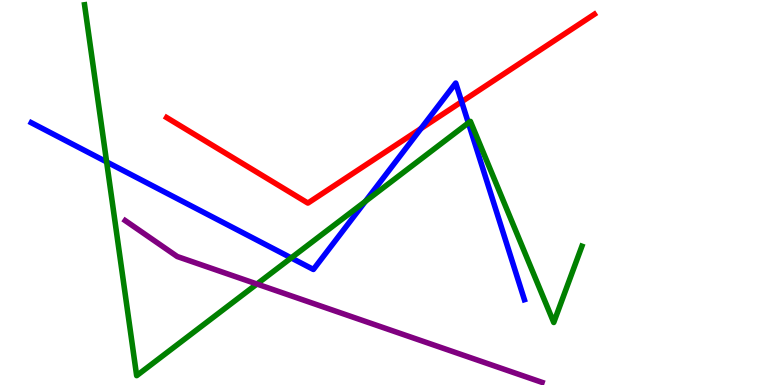[{'lines': ['blue', 'red'], 'intersections': [{'x': 5.43, 'y': 6.66}, {'x': 5.96, 'y': 7.36}]}, {'lines': ['green', 'red'], 'intersections': []}, {'lines': ['purple', 'red'], 'intersections': []}, {'lines': ['blue', 'green'], 'intersections': [{'x': 1.38, 'y': 5.79}, {'x': 3.76, 'y': 3.3}, {'x': 4.71, 'y': 4.77}, {'x': 6.04, 'y': 6.81}]}, {'lines': ['blue', 'purple'], 'intersections': []}, {'lines': ['green', 'purple'], 'intersections': [{'x': 3.32, 'y': 2.62}]}]